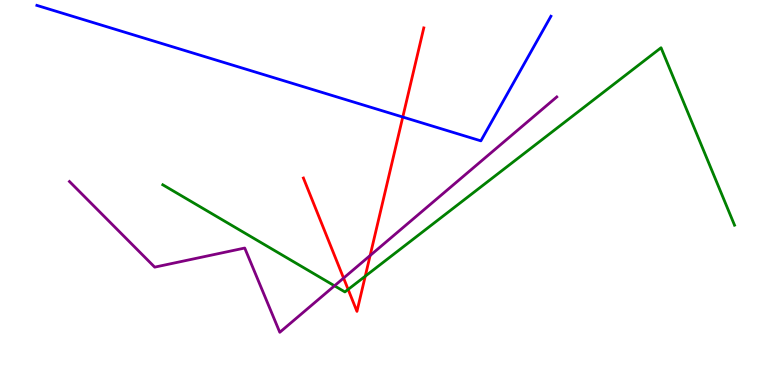[{'lines': ['blue', 'red'], 'intersections': [{'x': 5.2, 'y': 6.96}]}, {'lines': ['green', 'red'], 'intersections': [{'x': 4.49, 'y': 2.48}, {'x': 4.71, 'y': 2.83}]}, {'lines': ['purple', 'red'], 'intersections': [{'x': 4.43, 'y': 2.78}, {'x': 4.78, 'y': 3.36}]}, {'lines': ['blue', 'green'], 'intersections': []}, {'lines': ['blue', 'purple'], 'intersections': []}, {'lines': ['green', 'purple'], 'intersections': [{'x': 4.32, 'y': 2.58}]}]